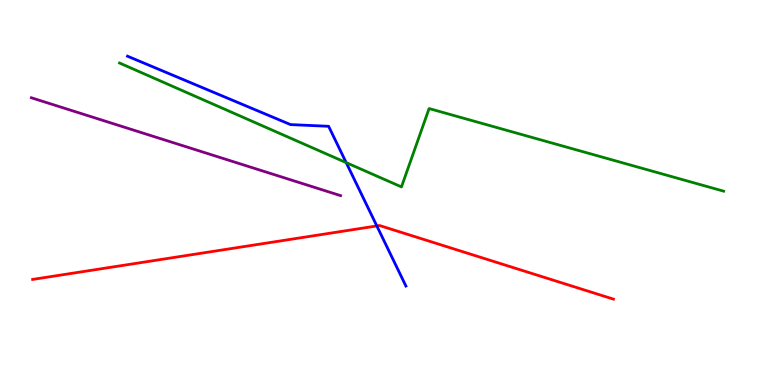[{'lines': ['blue', 'red'], 'intersections': [{'x': 4.86, 'y': 4.13}]}, {'lines': ['green', 'red'], 'intersections': []}, {'lines': ['purple', 'red'], 'intersections': []}, {'lines': ['blue', 'green'], 'intersections': [{'x': 4.47, 'y': 5.78}]}, {'lines': ['blue', 'purple'], 'intersections': []}, {'lines': ['green', 'purple'], 'intersections': []}]